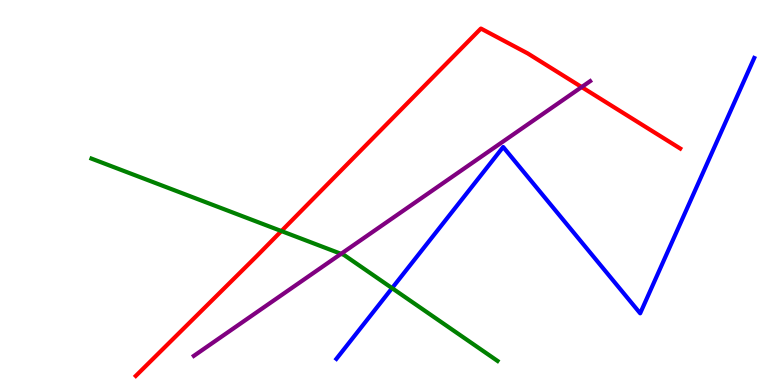[{'lines': ['blue', 'red'], 'intersections': []}, {'lines': ['green', 'red'], 'intersections': [{'x': 3.63, 'y': 4.0}]}, {'lines': ['purple', 'red'], 'intersections': [{'x': 7.51, 'y': 7.74}]}, {'lines': ['blue', 'green'], 'intersections': [{'x': 5.06, 'y': 2.52}]}, {'lines': ['blue', 'purple'], 'intersections': []}, {'lines': ['green', 'purple'], 'intersections': [{'x': 4.4, 'y': 3.41}]}]